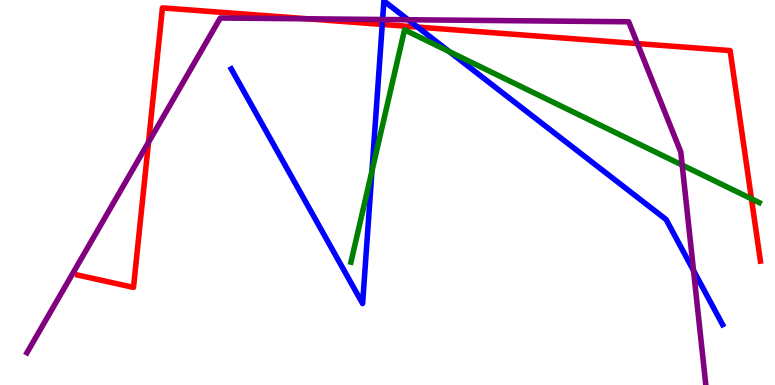[{'lines': ['blue', 'red'], 'intersections': [{'x': 4.93, 'y': 9.37}, {'x': 5.39, 'y': 9.3}]}, {'lines': ['green', 'red'], 'intersections': [{'x': 9.7, 'y': 4.84}]}, {'lines': ['purple', 'red'], 'intersections': [{'x': 1.92, 'y': 6.31}, {'x': 3.97, 'y': 9.51}, {'x': 8.22, 'y': 8.87}]}, {'lines': ['blue', 'green'], 'intersections': [{'x': 4.8, 'y': 5.55}, {'x': 5.8, 'y': 8.66}]}, {'lines': ['blue', 'purple'], 'intersections': [{'x': 4.94, 'y': 9.49}, {'x': 5.27, 'y': 9.49}, {'x': 8.95, 'y': 2.97}]}, {'lines': ['green', 'purple'], 'intersections': [{'x': 8.8, 'y': 5.71}]}]